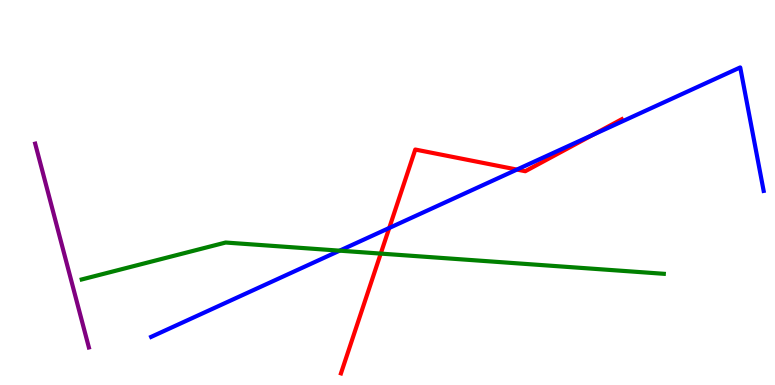[{'lines': ['blue', 'red'], 'intersections': [{'x': 5.02, 'y': 4.08}, {'x': 6.67, 'y': 5.6}, {'x': 7.65, 'y': 6.5}]}, {'lines': ['green', 'red'], 'intersections': [{'x': 4.91, 'y': 3.41}]}, {'lines': ['purple', 'red'], 'intersections': []}, {'lines': ['blue', 'green'], 'intersections': [{'x': 4.38, 'y': 3.49}]}, {'lines': ['blue', 'purple'], 'intersections': []}, {'lines': ['green', 'purple'], 'intersections': []}]